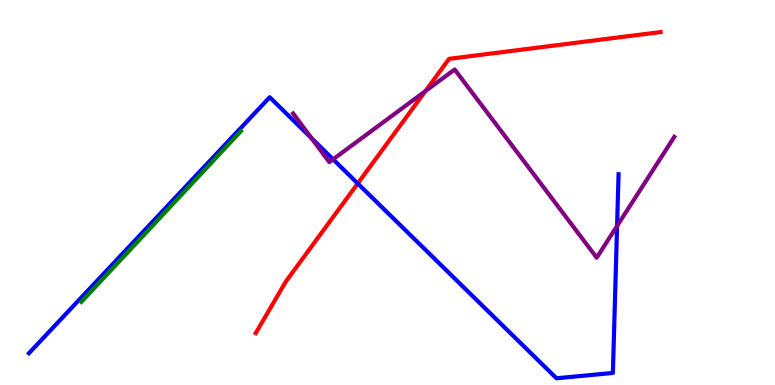[{'lines': ['blue', 'red'], 'intersections': [{'x': 4.62, 'y': 5.23}]}, {'lines': ['green', 'red'], 'intersections': []}, {'lines': ['purple', 'red'], 'intersections': [{'x': 5.49, 'y': 7.63}]}, {'lines': ['blue', 'green'], 'intersections': []}, {'lines': ['blue', 'purple'], 'intersections': [{'x': 4.02, 'y': 6.41}, {'x': 4.3, 'y': 5.86}, {'x': 7.96, 'y': 4.13}]}, {'lines': ['green', 'purple'], 'intersections': []}]